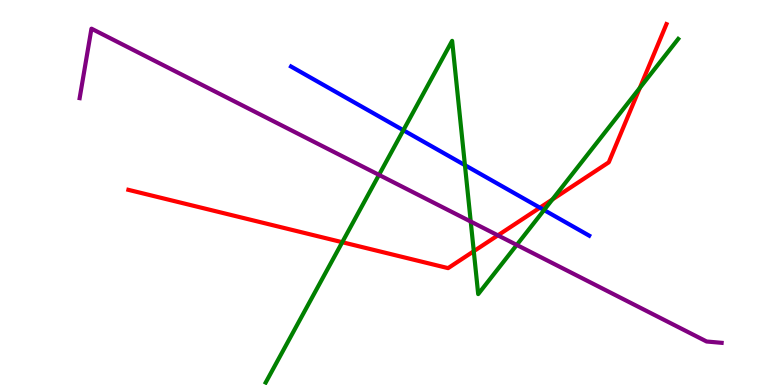[{'lines': ['blue', 'red'], 'intersections': [{'x': 6.97, 'y': 4.61}]}, {'lines': ['green', 'red'], 'intersections': [{'x': 4.42, 'y': 3.71}, {'x': 6.11, 'y': 3.47}, {'x': 7.13, 'y': 4.82}, {'x': 8.26, 'y': 7.72}]}, {'lines': ['purple', 'red'], 'intersections': [{'x': 6.42, 'y': 3.89}]}, {'lines': ['blue', 'green'], 'intersections': [{'x': 5.2, 'y': 6.62}, {'x': 6.0, 'y': 5.71}, {'x': 7.02, 'y': 4.54}]}, {'lines': ['blue', 'purple'], 'intersections': []}, {'lines': ['green', 'purple'], 'intersections': [{'x': 4.89, 'y': 5.46}, {'x': 6.07, 'y': 4.25}, {'x': 6.67, 'y': 3.64}]}]